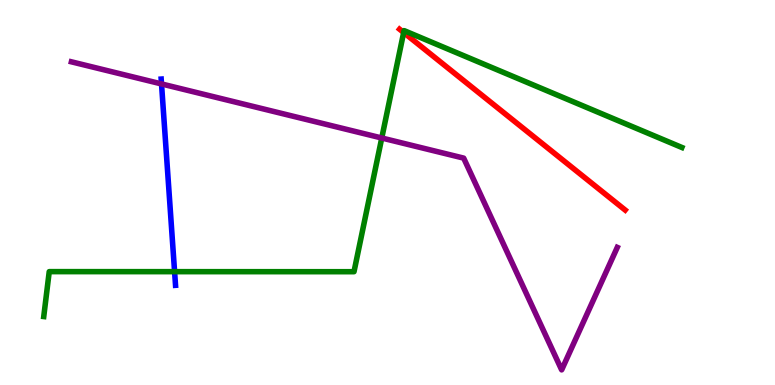[{'lines': ['blue', 'red'], 'intersections': []}, {'lines': ['green', 'red'], 'intersections': [{'x': 5.21, 'y': 9.16}]}, {'lines': ['purple', 'red'], 'intersections': []}, {'lines': ['blue', 'green'], 'intersections': [{'x': 2.25, 'y': 2.94}]}, {'lines': ['blue', 'purple'], 'intersections': [{'x': 2.08, 'y': 7.82}]}, {'lines': ['green', 'purple'], 'intersections': [{'x': 4.93, 'y': 6.42}]}]